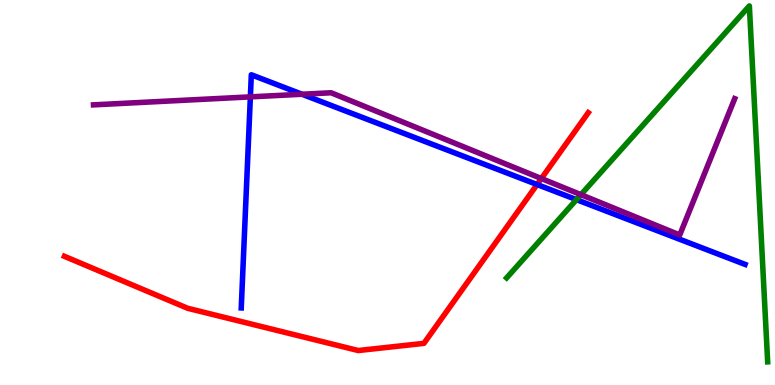[{'lines': ['blue', 'red'], 'intersections': [{'x': 6.93, 'y': 5.21}]}, {'lines': ['green', 'red'], 'intersections': []}, {'lines': ['purple', 'red'], 'intersections': [{'x': 6.99, 'y': 5.36}]}, {'lines': ['blue', 'green'], 'intersections': [{'x': 7.44, 'y': 4.81}]}, {'lines': ['blue', 'purple'], 'intersections': [{'x': 3.23, 'y': 7.48}, {'x': 3.9, 'y': 7.55}]}, {'lines': ['green', 'purple'], 'intersections': [{'x': 7.5, 'y': 4.94}]}]